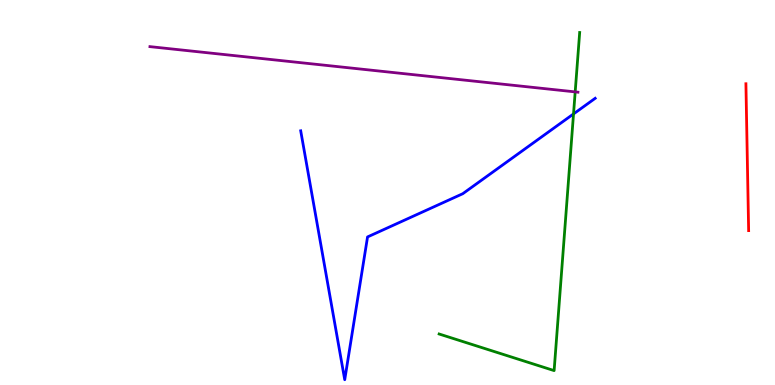[{'lines': ['blue', 'red'], 'intersections': []}, {'lines': ['green', 'red'], 'intersections': []}, {'lines': ['purple', 'red'], 'intersections': []}, {'lines': ['blue', 'green'], 'intersections': [{'x': 7.4, 'y': 7.04}]}, {'lines': ['blue', 'purple'], 'intersections': []}, {'lines': ['green', 'purple'], 'intersections': [{'x': 7.42, 'y': 7.61}]}]